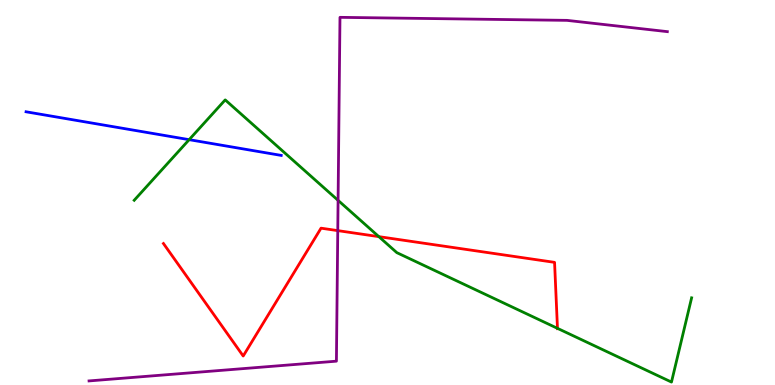[{'lines': ['blue', 'red'], 'intersections': []}, {'lines': ['green', 'red'], 'intersections': [{'x': 4.89, 'y': 3.85}, {'x': 7.19, 'y': 1.47}]}, {'lines': ['purple', 'red'], 'intersections': [{'x': 4.36, 'y': 4.01}]}, {'lines': ['blue', 'green'], 'intersections': [{'x': 2.44, 'y': 6.37}]}, {'lines': ['blue', 'purple'], 'intersections': []}, {'lines': ['green', 'purple'], 'intersections': [{'x': 4.36, 'y': 4.8}]}]